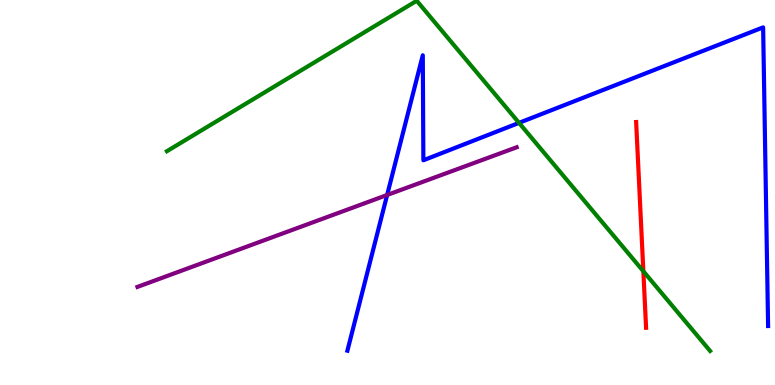[{'lines': ['blue', 'red'], 'intersections': []}, {'lines': ['green', 'red'], 'intersections': [{'x': 8.3, 'y': 2.95}]}, {'lines': ['purple', 'red'], 'intersections': []}, {'lines': ['blue', 'green'], 'intersections': [{'x': 6.7, 'y': 6.81}]}, {'lines': ['blue', 'purple'], 'intersections': [{'x': 5.0, 'y': 4.94}]}, {'lines': ['green', 'purple'], 'intersections': []}]